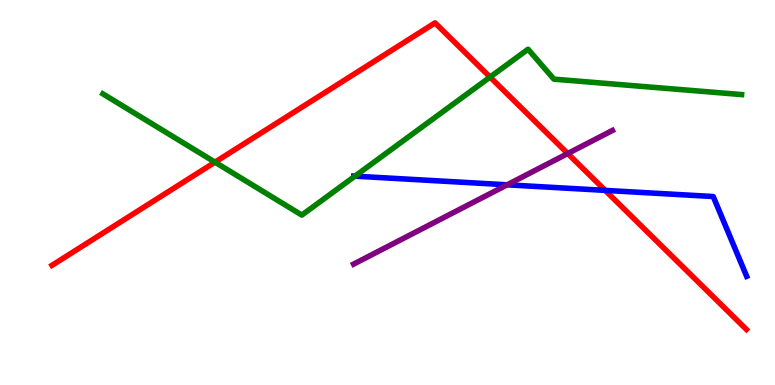[{'lines': ['blue', 'red'], 'intersections': [{'x': 7.81, 'y': 5.05}]}, {'lines': ['green', 'red'], 'intersections': [{'x': 2.77, 'y': 5.79}, {'x': 6.32, 'y': 8.0}]}, {'lines': ['purple', 'red'], 'intersections': [{'x': 7.33, 'y': 6.01}]}, {'lines': ['blue', 'green'], 'intersections': [{'x': 4.58, 'y': 5.42}]}, {'lines': ['blue', 'purple'], 'intersections': [{'x': 6.54, 'y': 5.2}]}, {'lines': ['green', 'purple'], 'intersections': []}]